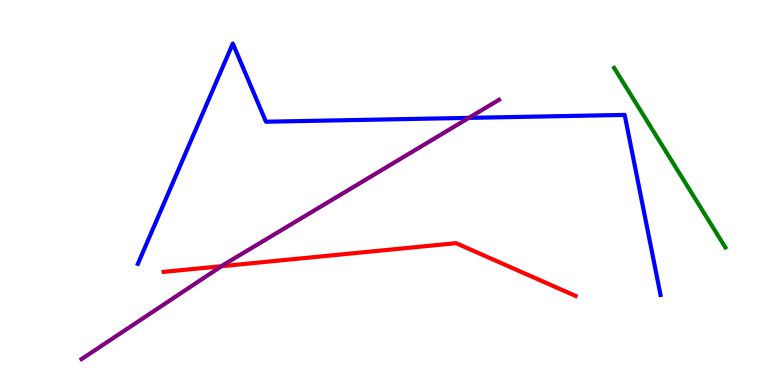[{'lines': ['blue', 'red'], 'intersections': []}, {'lines': ['green', 'red'], 'intersections': []}, {'lines': ['purple', 'red'], 'intersections': [{'x': 2.86, 'y': 3.09}]}, {'lines': ['blue', 'green'], 'intersections': []}, {'lines': ['blue', 'purple'], 'intersections': [{'x': 6.05, 'y': 6.94}]}, {'lines': ['green', 'purple'], 'intersections': []}]